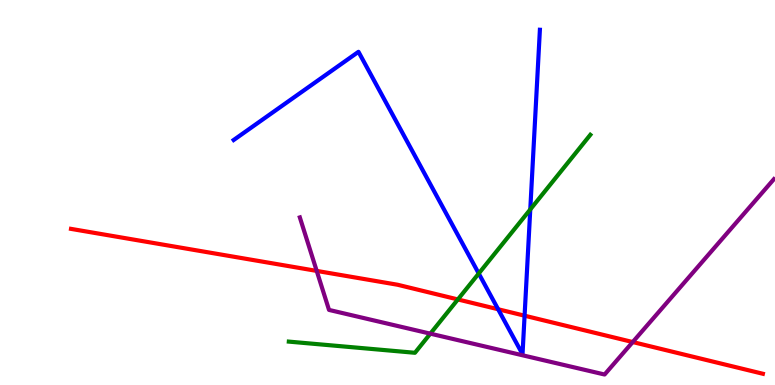[{'lines': ['blue', 'red'], 'intersections': [{'x': 6.43, 'y': 1.97}, {'x': 6.77, 'y': 1.8}]}, {'lines': ['green', 'red'], 'intersections': [{'x': 5.91, 'y': 2.22}]}, {'lines': ['purple', 'red'], 'intersections': [{'x': 4.09, 'y': 2.96}, {'x': 8.16, 'y': 1.12}]}, {'lines': ['blue', 'green'], 'intersections': [{'x': 6.18, 'y': 2.9}, {'x': 6.84, 'y': 4.56}]}, {'lines': ['blue', 'purple'], 'intersections': []}, {'lines': ['green', 'purple'], 'intersections': [{'x': 5.55, 'y': 1.33}]}]